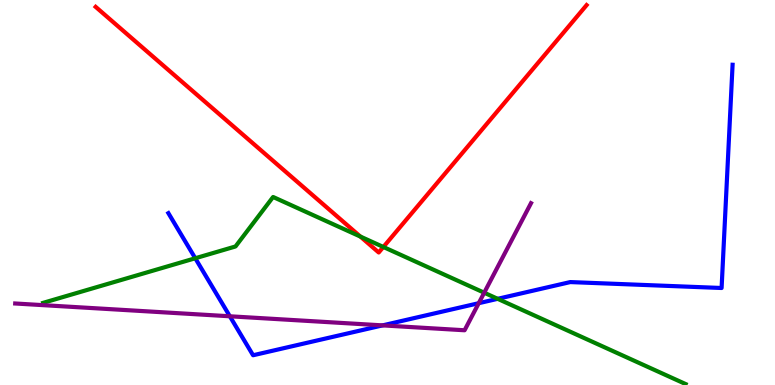[{'lines': ['blue', 'red'], 'intersections': []}, {'lines': ['green', 'red'], 'intersections': [{'x': 4.65, 'y': 3.86}, {'x': 4.95, 'y': 3.58}]}, {'lines': ['purple', 'red'], 'intersections': []}, {'lines': ['blue', 'green'], 'intersections': [{'x': 2.52, 'y': 3.29}, {'x': 6.42, 'y': 2.24}]}, {'lines': ['blue', 'purple'], 'intersections': [{'x': 2.97, 'y': 1.78}, {'x': 4.94, 'y': 1.55}, {'x': 6.18, 'y': 2.12}]}, {'lines': ['green', 'purple'], 'intersections': [{'x': 6.25, 'y': 2.4}]}]